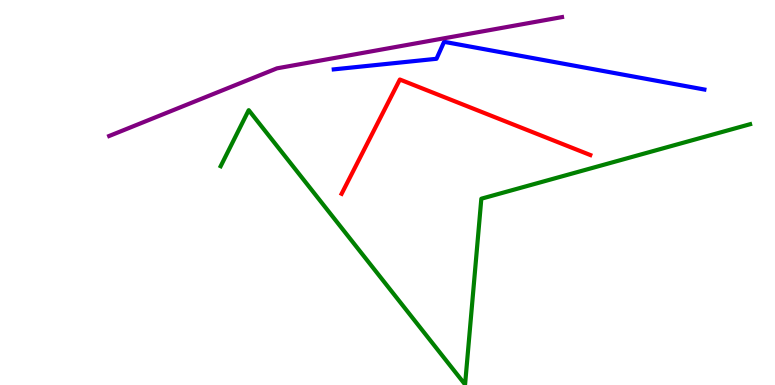[{'lines': ['blue', 'red'], 'intersections': []}, {'lines': ['green', 'red'], 'intersections': []}, {'lines': ['purple', 'red'], 'intersections': []}, {'lines': ['blue', 'green'], 'intersections': []}, {'lines': ['blue', 'purple'], 'intersections': []}, {'lines': ['green', 'purple'], 'intersections': []}]